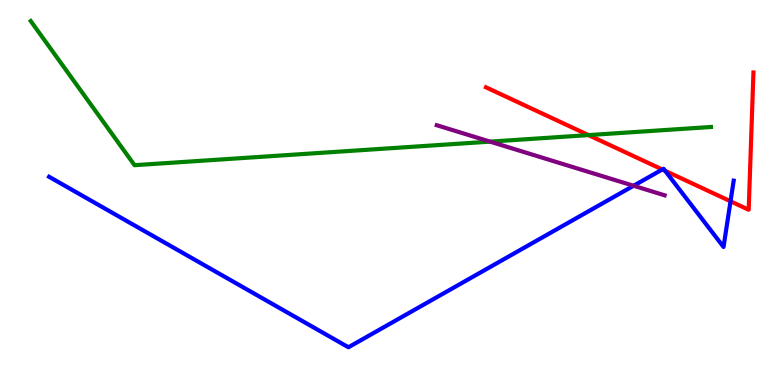[{'lines': ['blue', 'red'], 'intersections': [{'x': 8.55, 'y': 5.6}, {'x': 8.58, 'y': 5.56}, {'x': 9.43, 'y': 4.77}]}, {'lines': ['green', 'red'], 'intersections': [{'x': 7.59, 'y': 6.49}]}, {'lines': ['purple', 'red'], 'intersections': []}, {'lines': ['blue', 'green'], 'intersections': []}, {'lines': ['blue', 'purple'], 'intersections': [{'x': 8.18, 'y': 5.18}]}, {'lines': ['green', 'purple'], 'intersections': [{'x': 6.32, 'y': 6.32}]}]